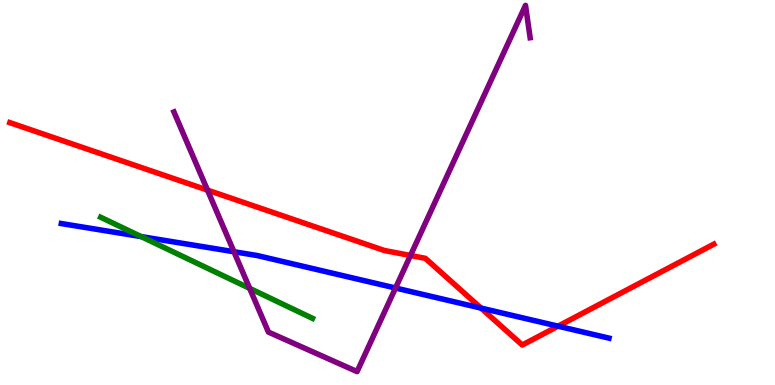[{'lines': ['blue', 'red'], 'intersections': [{'x': 6.21, 'y': 2.0}, {'x': 7.2, 'y': 1.53}]}, {'lines': ['green', 'red'], 'intersections': []}, {'lines': ['purple', 'red'], 'intersections': [{'x': 2.68, 'y': 5.06}, {'x': 5.3, 'y': 3.36}]}, {'lines': ['blue', 'green'], 'intersections': [{'x': 1.82, 'y': 3.86}]}, {'lines': ['blue', 'purple'], 'intersections': [{'x': 3.02, 'y': 3.46}, {'x': 5.1, 'y': 2.52}]}, {'lines': ['green', 'purple'], 'intersections': [{'x': 3.22, 'y': 2.51}]}]